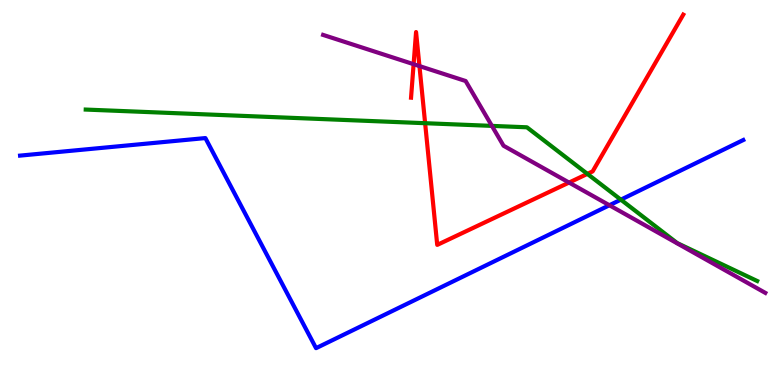[{'lines': ['blue', 'red'], 'intersections': []}, {'lines': ['green', 'red'], 'intersections': [{'x': 5.49, 'y': 6.8}, {'x': 7.58, 'y': 5.48}]}, {'lines': ['purple', 'red'], 'intersections': [{'x': 5.34, 'y': 8.33}, {'x': 5.41, 'y': 8.28}, {'x': 7.34, 'y': 5.26}]}, {'lines': ['blue', 'green'], 'intersections': [{'x': 8.01, 'y': 4.81}]}, {'lines': ['blue', 'purple'], 'intersections': [{'x': 7.86, 'y': 4.67}]}, {'lines': ['green', 'purple'], 'intersections': [{'x': 6.35, 'y': 6.73}]}]